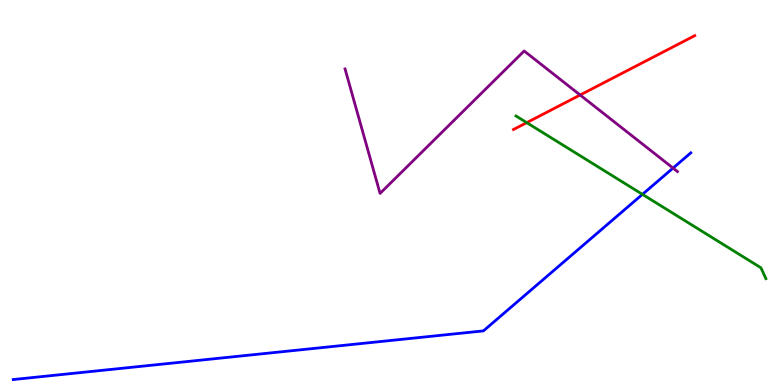[{'lines': ['blue', 'red'], 'intersections': []}, {'lines': ['green', 'red'], 'intersections': [{'x': 6.8, 'y': 6.81}]}, {'lines': ['purple', 'red'], 'intersections': [{'x': 7.49, 'y': 7.53}]}, {'lines': ['blue', 'green'], 'intersections': [{'x': 8.29, 'y': 4.95}]}, {'lines': ['blue', 'purple'], 'intersections': [{'x': 8.68, 'y': 5.63}]}, {'lines': ['green', 'purple'], 'intersections': []}]